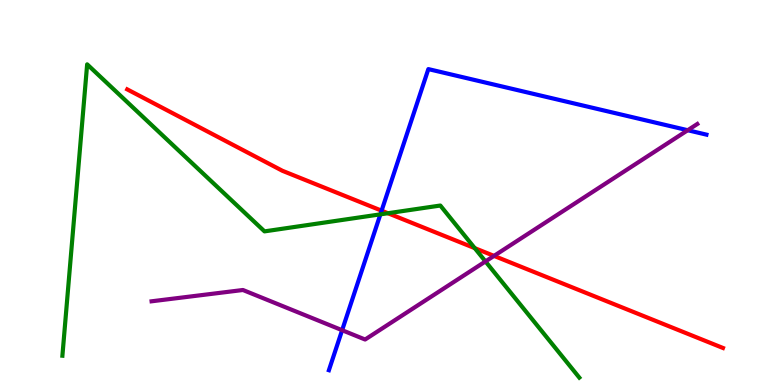[{'lines': ['blue', 'red'], 'intersections': [{'x': 4.92, 'y': 4.53}]}, {'lines': ['green', 'red'], 'intersections': [{'x': 5.01, 'y': 4.46}, {'x': 6.13, 'y': 3.55}]}, {'lines': ['purple', 'red'], 'intersections': [{'x': 6.37, 'y': 3.35}]}, {'lines': ['blue', 'green'], 'intersections': [{'x': 4.91, 'y': 4.43}]}, {'lines': ['blue', 'purple'], 'intersections': [{'x': 4.41, 'y': 1.42}, {'x': 8.87, 'y': 6.62}]}, {'lines': ['green', 'purple'], 'intersections': [{'x': 6.26, 'y': 3.21}]}]